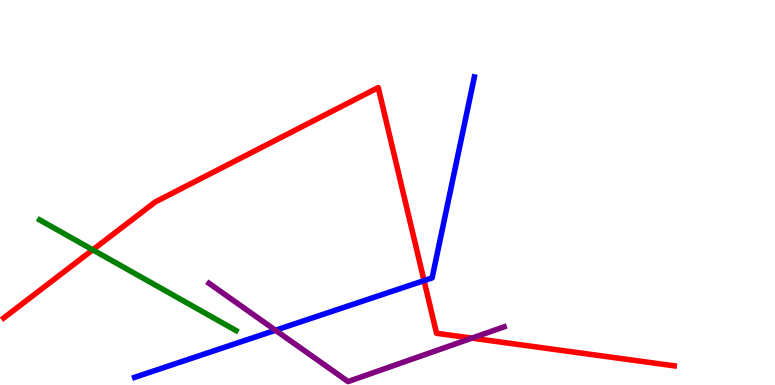[{'lines': ['blue', 'red'], 'intersections': [{'x': 5.47, 'y': 2.71}]}, {'lines': ['green', 'red'], 'intersections': [{'x': 1.2, 'y': 3.51}]}, {'lines': ['purple', 'red'], 'intersections': [{'x': 6.09, 'y': 1.22}]}, {'lines': ['blue', 'green'], 'intersections': []}, {'lines': ['blue', 'purple'], 'intersections': [{'x': 3.55, 'y': 1.42}]}, {'lines': ['green', 'purple'], 'intersections': []}]